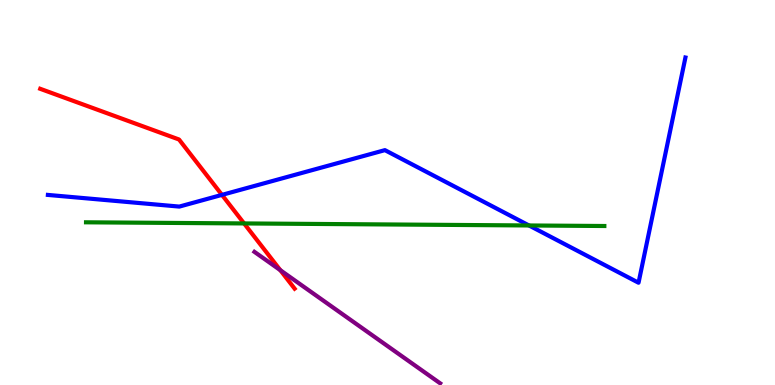[{'lines': ['blue', 'red'], 'intersections': [{'x': 2.86, 'y': 4.94}]}, {'lines': ['green', 'red'], 'intersections': [{'x': 3.15, 'y': 4.2}]}, {'lines': ['purple', 'red'], 'intersections': [{'x': 3.62, 'y': 2.98}]}, {'lines': ['blue', 'green'], 'intersections': [{'x': 6.83, 'y': 4.14}]}, {'lines': ['blue', 'purple'], 'intersections': []}, {'lines': ['green', 'purple'], 'intersections': []}]